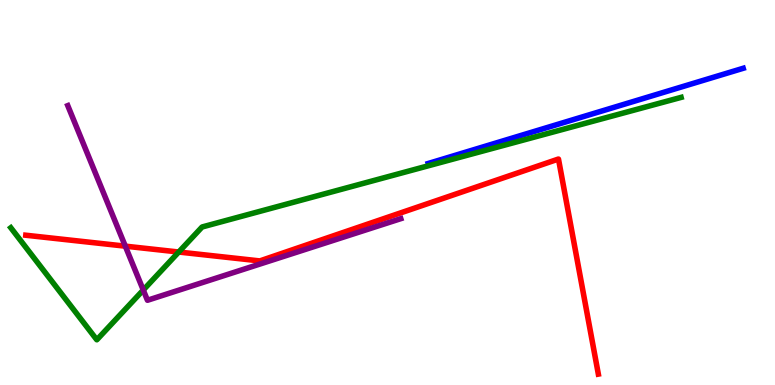[{'lines': ['blue', 'red'], 'intersections': []}, {'lines': ['green', 'red'], 'intersections': [{'x': 2.31, 'y': 3.45}]}, {'lines': ['purple', 'red'], 'intersections': [{'x': 1.62, 'y': 3.61}]}, {'lines': ['blue', 'green'], 'intersections': []}, {'lines': ['blue', 'purple'], 'intersections': []}, {'lines': ['green', 'purple'], 'intersections': [{'x': 1.85, 'y': 2.47}]}]